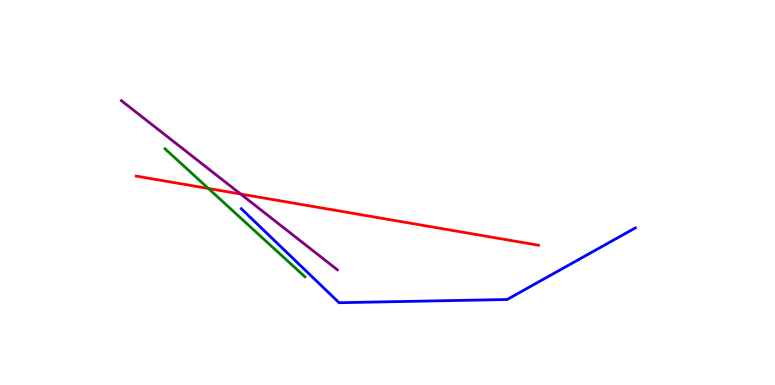[{'lines': ['blue', 'red'], 'intersections': []}, {'lines': ['green', 'red'], 'intersections': [{'x': 2.69, 'y': 5.1}]}, {'lines': ['purple', 'red'], 'intersections': [{'x': 3.1, 'y': 4.96}]}, {'lines': ['blue', 'green'], 'intersections': []}, {'lines': ['blue', 'purple'], 'intersections': []}, {'lines': ['green', 'purple'], 'intersections': []}]